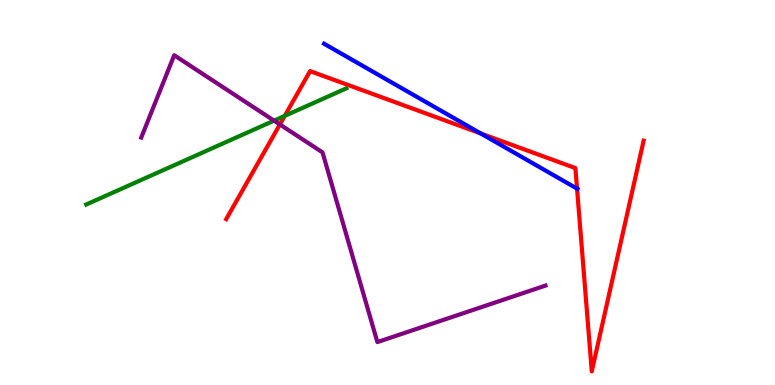[{'lines': ['blue', 'red'], 'intersections': [{'x': 6.2, 'y': 6.53}, {'x': 7.45, 'y': 5.1}]}, {'lines': ['green', 'red'], 'intersections': [{'x': 3.67, 'y': 6.99}]}, {'lines': ['purple', 'red'], 'intersections': [{'x': 3.61, 'y': 6.77}]}, {'lines': ['blue', 'green'], 'intersections': []}, {'lines': ['blue', 'purple'], 'intersections': []}, {'lines': ['green', 'purple'], 'intersections': [{'x': 3.54, 'y': 6.87}]}]